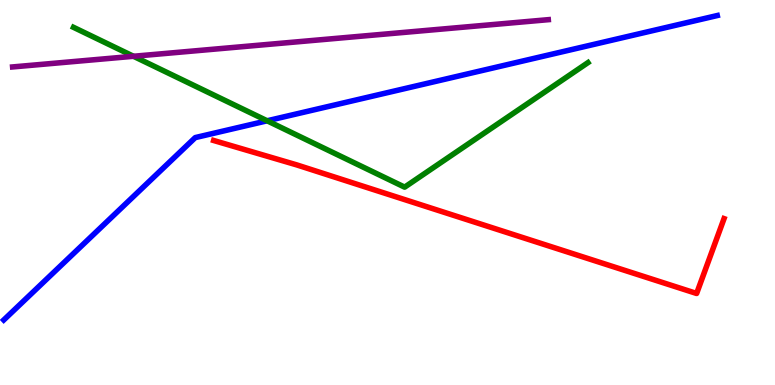[{'lines': ['blue', 'red'], 'intersections': []}, {'lines': ['green', 'red'], 'intersections': []}, {'lines': ['purple', 'red'], 'intersections': []}, {'lines': ['blue', 'green'], 'intersections': [{'x': 3.45, 'y': 6.86}]}, {'lines': ['blue', 'purple'], 'intersections': []}, {'lines': ['green', 'purple'], 'intersections': [{'x': 1.72, 'y': 8.54}]}]